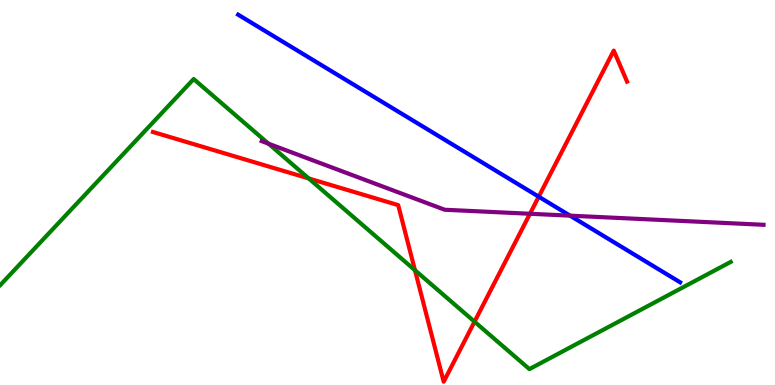[{'lines': ['blue', 'red'], 'intersections': [{'x': 6.95, 'y': 4.89}]}, {'lines': ['green', 'red'], 'intersections': [{'x': 3.98, 'y': 5.37}, {'x': 5.35, 'y': 2.98}, {'x': 6.12, 'y': 1.64}]}, {'lines': ['purple', 'red'], 'intersections': [{'x': 6.84, 'y': 4.45}]}, {'lines': ['blue', 'green'], 'intersections': []}, {'lines': ['blue', 'purple'], 'intersections': [{'x': 7.36, 'y': 4.4}]}, {'lines': ['green', 'purple'], 'intersections': [{'x': 3.46, 'y': 6.27}]}]